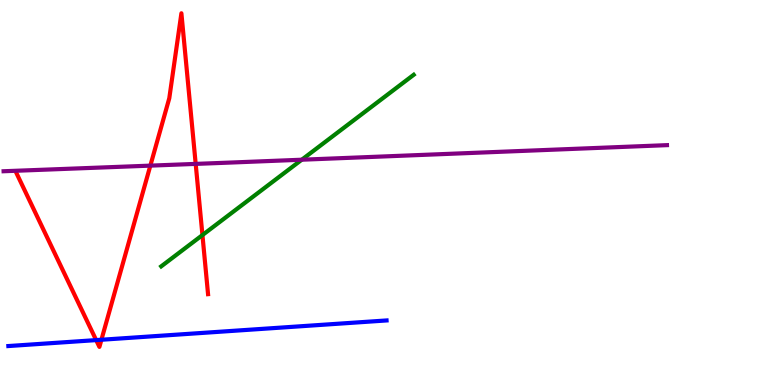[{'lines': ['blue', 'red'], 'intersections': [{'x': 1.24, 'y': 1.17}, {'x': 1.31, 'y': 1.18}]}, {'lines': ['green', 'red'], 'intersections': [{'x': 2.61, 'y': 3.89}]}, {'lines': ['purple', 'red'], 'intersections': [{'x': 1.94, 'y': 5.7}, {'x': 2.53, 'y': 5.74}]}, {'lines': ['blue', 'green'], 'intersections': []}, {'lines': ['blue', 'purple'], 'intersections': []}, {'lines': ['green', 'purple'], 'intersections': [{'x': 3.89, 'y': 5.85}]}]